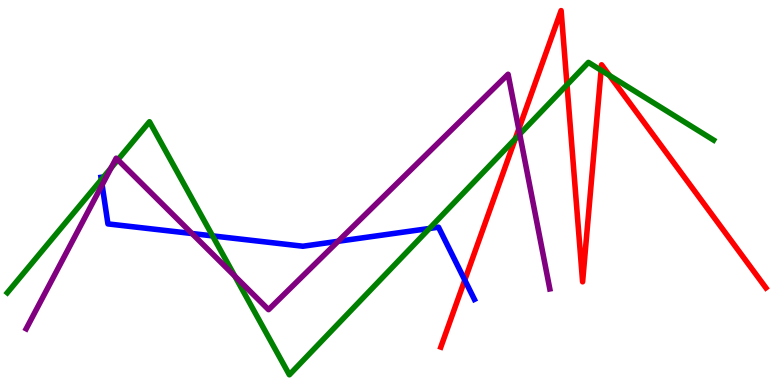[{'lines': ['blue', 'red'], 'intersections': [{'x': 6.0, 'y': 2.73}]}, {'lines': ['green', 'red'], 'intersections': [{'x': 6.65, 'y': 6.39}, {'x': 7.32, 'y': 7.8}, {'x': 7.76, 'y': 8.17}, {'x': 7.86, 'y': 8.04}]}, {'lines': ['purple', 'red'], 'intersections': [{'x': 6.69, 'y': 6.65}]}, {'lines': ['blue', 'green'], 'intersections': [{'x': 1.31, 'y': 5.33}, {'x': 2.74, 'y': 3.87}, {'x': 5.54, 'y': 4.07}]}, {'lines': ['blue', 'purple'], 'intersections': [{'x': 1.32, 'y': 5.2}, {'x': 2.48, 'y': 3.93}, {'x': 4.36, 'y': 3.73}]}, {'lines': ['green', 'purple'], 'intersections': [{'x': 1.43, 'y': 5.64}, {'x': 1.52, 'y': 5.85}, {'x': 3.03, 'y': 2.83}, {'x': 6.71, 'y': 6.52}]}]